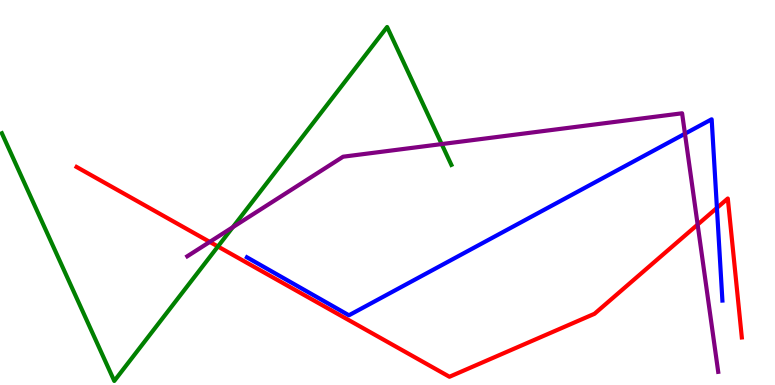[{'lines': ['blue', 'red'], 'intersections': [{'x': 9.25, 'y': 4.6}]}, {'lines': ['green', 'red'], 'intersections': [{'x': 2.81, 'y': 3.6}]}, {'lines': ['purple', 'red'], 'intersections': [{'x': 2.71, 'y': 3.72}, {'x': 9.0, 'y': 4.17}]}, {'lines': ['blue', 'green'], 'intersections': []}, {'lines': ['blue', 'purple'], 'intersections': [{'x': 8.84, 'y': 6.53}]}, {'lines': ['green', 'purple'], 'intersections': [{'x': 3.0, 'y': 4.1}, {'x': 5.7, 'y': 6.26}]}]